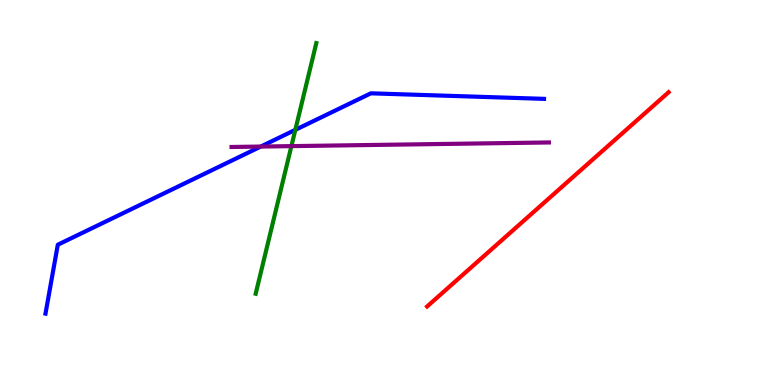[{'lines': ['blue', 'red'], 'intersections': []}, {'lines': ['green', 'red'], 'intersections': []}, {'lines': ['purple', 'red'], 'intersections': []}, {'lines': ['blue', 'green'], 'intersections': [{'x': 3.81, 'y': 6.63}]}, {'lines': ['blue', 'purple'], 'intersections': [{'x': 3.36, 'y': 6.19}]}, {'lines': ['green', 'purple'], 'intersections': [{'x': 3.76, 'y': 6.2}]}]